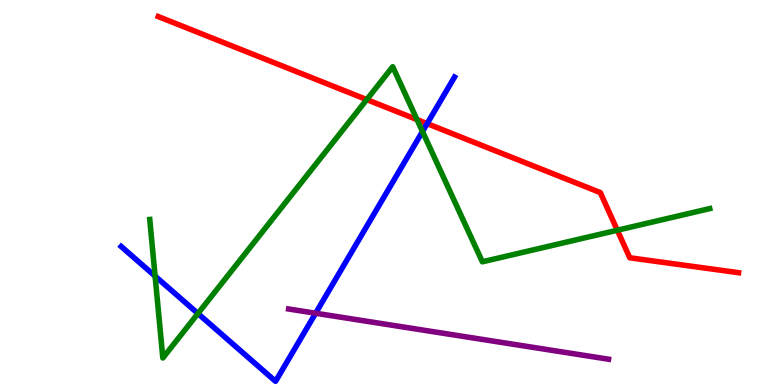[{'lines': ['blue', 'red'], 'intersections': [{'x': 5.51, 'y': 6.79}]}, {'lines': ['green', 'red'], 'intersections': [{'x': 4.73, 'y': 7.41}, {'x': 5.38, 'y': 6.89}, {'x': 7.97, 'y': 4.02}]}, {'lines': ['purple', 'red'], 'intersections': []}, {'lines': ['blue', 'green'], 'intersections': [{'x': 2.0, 'y': 2.83}, {'x': 2.55, 'y': 1.86}, {'x': 5.45, 'y': 6.58}]}, {'lines': ['blue', 'purple'], 'intersections': [{'x': 4.07, 'y': 1.86}]}, {'lines': ['green', 'purple'], 'intersections': []}]